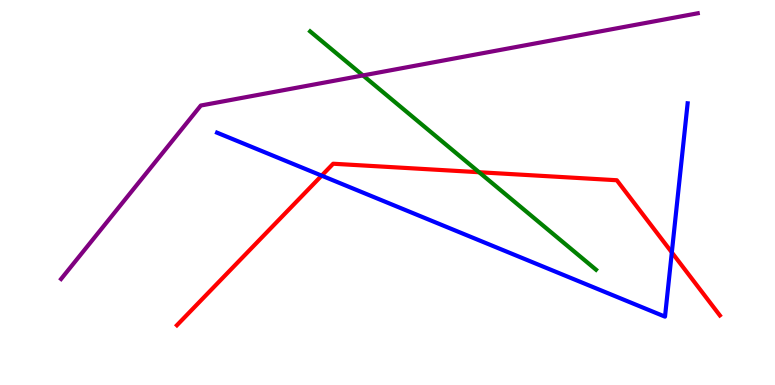[{'lines': ['blue', 'red'], 'intersections': [{'x': 4.15, 'y': 5.44}, {'x': 8.67, 'y': 3.44}]}, {'lines': ['green', 'red'], 'intersections': [{'x': 6.18, 'y': 5.53}]}, {'lines': ['purple', 'red'], 'intersections': []}, {'lines': ['blue', 'green'], 'intersections': []}, {'lines': ['blue', 'purple'], 'intersections': []}, {'lines': ['green', 'purple'], 'intersections': [{'x': 4.68, 'y': 8.04}]}]